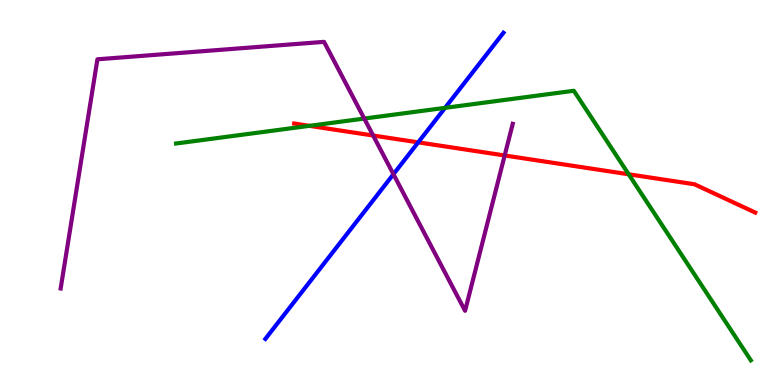[{'lines': ['blue', 'red'], 'intersections': [{'x': 5.4, 'y': 6.3}]}, {'lines': ['green', 'red'], 'intersections': [{'x': 3.99, 'y': 6.73}, {'x': 8.11, 'y': 5.47}]}, {'lines': ['purple', 'red'], 'intersections': [{'x': 4.81, 'y': 6.48}, {'x': 6.51, 'y': 5.96}]}, {'lines': ['blue', 'green'], 'intersections': [{'x': 5.74, 'y': 7.2}]}, {'lines': ['blue', 'purple'], 'intersections': [{'x': 5.08, 'y': 5.48}]}, {'lines': ['green', 'purple'], 'intersections': [{'x': 4.7, 'y': 6.92}]}]